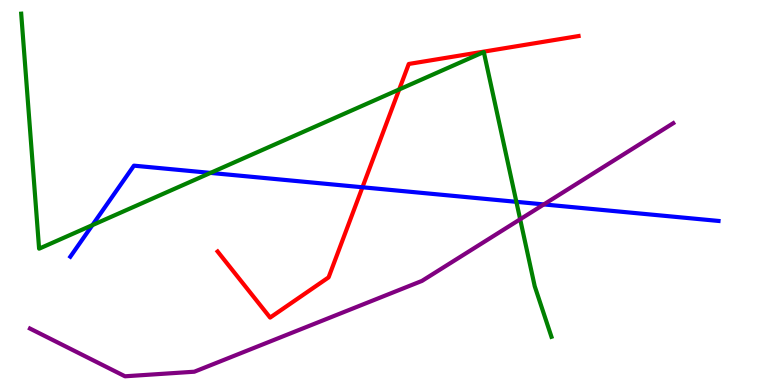[{'lines': ['blue', 'red'], 'intersections': [{'x': 4.68, 'y': 5.14}]}, {'lines': ['green', 'red'], 'intersections': [{'x': 5.15, 'y': 7.68}]}, {'lines': ['purple', 'red'], 'intersections': []}, {'lines': ['blue', 'green'], 'intersections': [{'x': 1.19, 'y': 4.15}, {'x': 2.72, 'y': 5.51}, {'x': 6.66, 'y': 4.76}]}, {'lines': ['blue', 'purple'], 'intersections': [{'x': 7.02, 'y': 4.69}]}, {'lines': ['green', 'purple'], 'intersections': [{'x': 6.71, 'y': 4.3}]}]